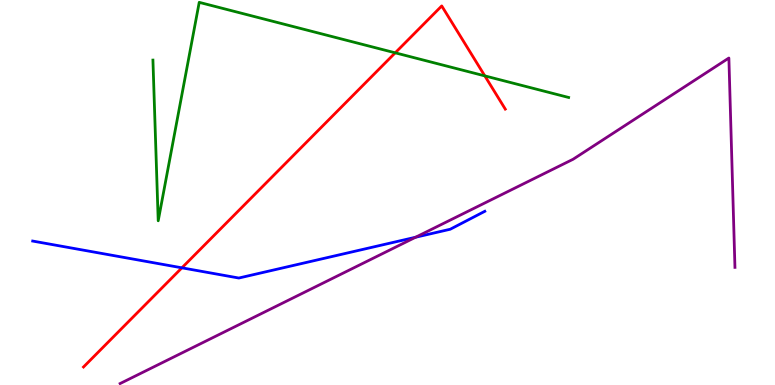[{'lines': ['blue', 'red'], 'intersections': [{'x': 2.35, 'y': 3.04}]}, {'lines': ['green', 'red'], 'intersections': [{'x': 5.1, 'y': 8.63}, {'x': 6.26, 'y': 8.03}]}, {'lines': ['purple', 'red'], 'intersections': []}, {'lines': ['blue', 'green'], 'intersections': []}, {'lines': ['blue', 'purple'], 'intersections': [{'x': 5.36, 'y': 3.84}]}, {'lines': ['green', 'purple'], 'intersections': []}]